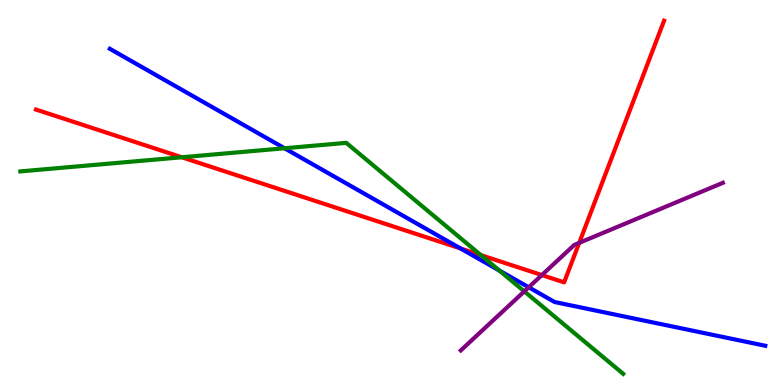[{'lines': ['blue', 'red'], 'intersections': [{'x': 5.94, 'y': 3.55}]}, {'lines': ['green', 'red'], 'intersections': [{'x': 2.35, 'y': 5.92}, {'x': 6.2, 'y': 3.37}]}, {'lines': ['purple', 'red'], 'intersections': [{'x': 6.99, 'y': 2.86}, {'x': 7.47, 'y': 3.69}]}, {'lines': ['blue', 'green'], 'intersections': [{'x': 3.67, 'y': 6.15}, {'x': 6.44, 'y': 2.97}]}, {'lines': ['blue', 'purple'], 'intersections': [{'x': 6.82, 'y': 2.54}]}, {'lines': ['green', 'purple'], 'intersections': [{'x': 6.77, 'y': 2.43}]}]